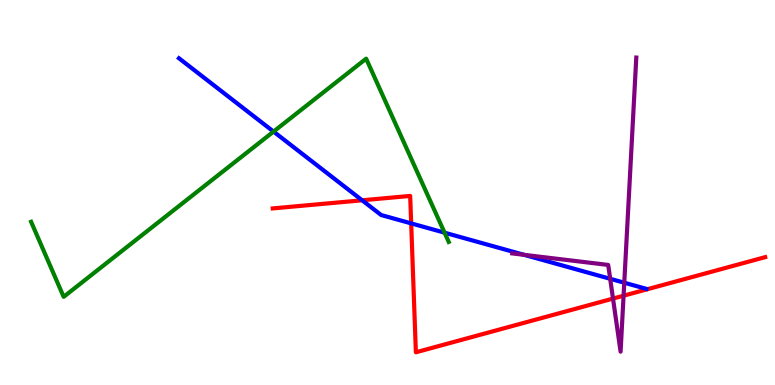[{'lines': ['blue', 'red'], 'intersections': [{'x': 4.67, 'y': 4.8}, {'x': 5.31, 'y': 4.2}]}, {'lines': ['green', 'red'], 'intersections': []}, {'lines': ['purple', 'red'], 'intersections': [{'x': 7.91, 'y': 2.24}, {'x': 8.05, 'y': 2.32}]}, {'lines': ['blue', 'green'], 'intersections': [{'x': 3.53, 'y': 6.58}, {'x': 5.74, 'y': 3.96}]}, {'lines': ['blue', 'purple'], 'intersections': [{'x': 6.76, 'y': 3.38}, {'x': 7.87, 'y': 2.76}, {'x': 8.06, 'y': 2.66}]}, {'lines': ['green', 'purple'], 'intersections': []}]